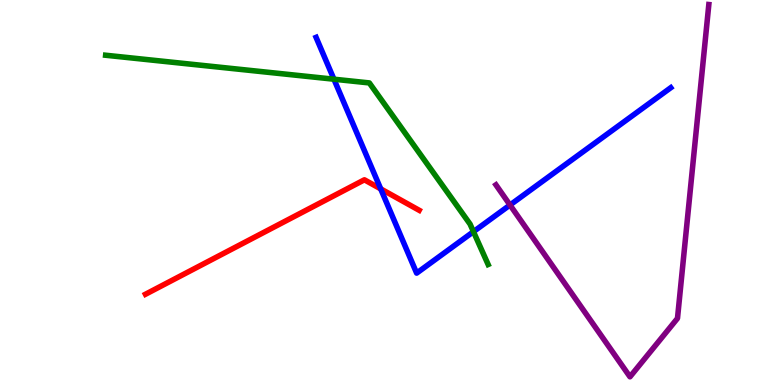[{'lines': ['blue', 'red'], 'intersections': [{'x': 4.91, 'y': 5.09}]}, {'lines': ['green', 'red'], 'intersections': []}, {'lines': ['purple', 'red'], 'intersections': []}, {'lines': ['blue', 'green'], 'intersections': [{'x': 4.31, 'y': 7.94}, {'x': 6.11, 'y': 3.98}]}, {'lines': ['blue', 'purple'], 'intersections': [{'x': 6.58, 'y': 4.68}]}, {'lines': ['green', 'purple'], 'intersections': []}]